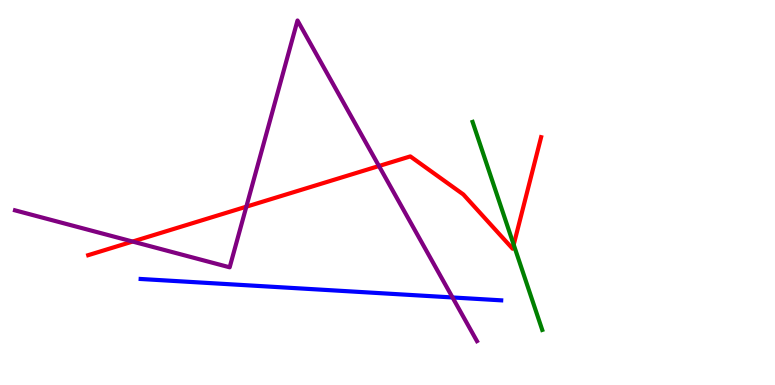[{'lines': ['blue', 'red'], 'intersections': []}, {'lines': ['green', 'red'], 'intersections': [{'x': 6.63, 'y': 3.64}]}, {'lines': ['purple', 'red'], 'intersections': [{'x': 1.71, 'y': 3.73}, {'x': 3.18, 'y': 4.63}, {'x': 4.89, 'y': 5.69}]}, {'lines': ['blue', 'green'], 'intersections': []}, {'lines': ['blue', 'purple'], 'intersections': [{'x': 5.84, 'y': 2.27}]}, {'lines': ['green', 'purple'], 'intersections': []}]